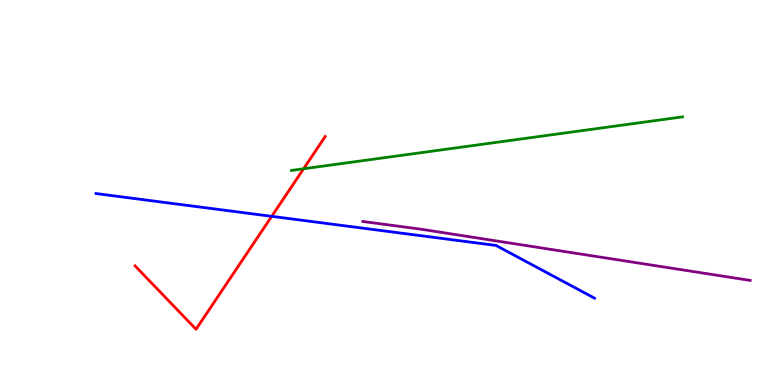[{'lines': ['blue', 'red'], 'intersections': [{'x': 3.51, 'y': 4.38}]}, {'lines': ['green', 'red'], 'intersections': [{'x': 3.92, 'y': 5.62}]}, {'lines': ['purple', 'red'], 'intersections': []}, {'lines': ['blue', 'green'], 'intersections': []}, {'lines': ['blue', 'purple'], 'intersections': []}, {'lines': ['green', 'purple'], 'intersections': []}]